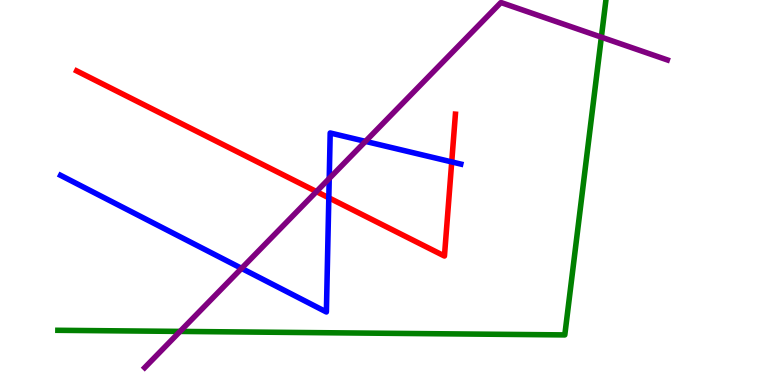[{'lines': ['blue', 'red'], 'intersections': [{'x': 4.24, 'y': 4.86}, {'x': 5.83, 'y': 5.79}]}, {'lines': ['green', 'red'], 'intersections': []}, {'lines': ['purple', 'red'], 'intersections': [{'x': 4.08, 'y': 5.02}]}, {'lines': ['blue', 'green'], 'intersections': []}, {'lines': ['blue', 'purple'], 'intersections': [{'x': 3.12, 'y': 3.03}, {'x': 4.25, 'y': 5.36}, {'x': 4.72, 'y': 6.33}]}, {'lines': ['green', 'purple'], 'intersections': [{'x': 2.32, 'y': 1.39}, {'x': 7.76, 'y': 9.03}]}]